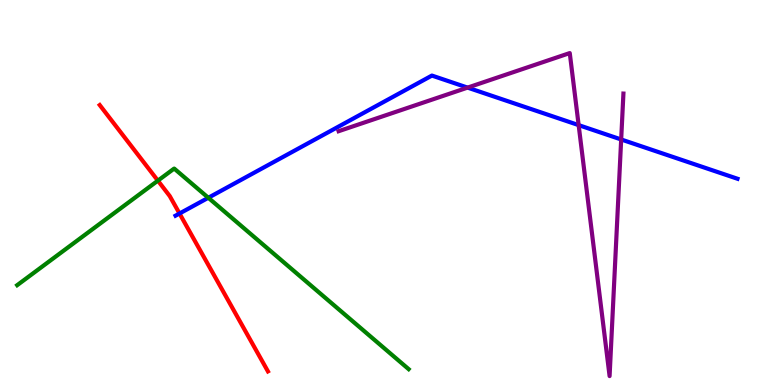[{'lines': ['blue', 'red'], 'intersections': [{'x': 2.32, 'y': 4.45}]}, {'lines': ['green', 'red'], 'intersections': [{'x': 2.04, 'y': 5.31}]}, {'lines': ['purple', 'red'], 'intersections': []}, {'lines': ['blue', 'green'], 'intersections': [{'x': 2.69, 'y': 4.86}]}, {'lines': ['blue', 'purple'], 'intersections': [{'x': 6.03, 'y': 7.72}, {'x': 7.47, 'y': 6.75}, {'x': 8.02, 'y': 6.38}]}, {'lines': ['green', 'purple'], 'intersections': []}]